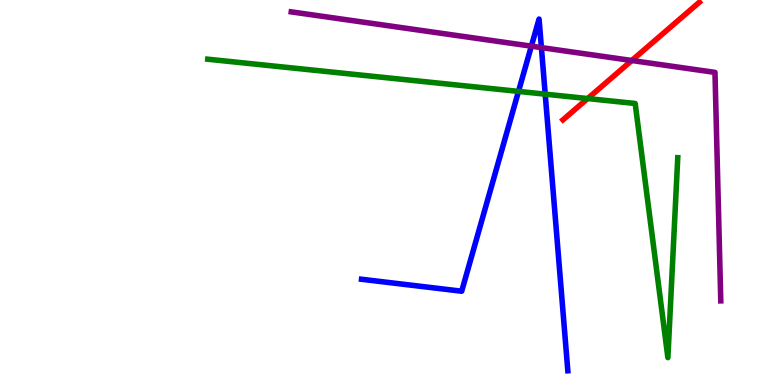[{'lines': ['blue', 'red'], 'intersections': []}, {'lines': ['green', 'red'], 'intersections': [{'x': 7.58, 'y': 7.44}]}, {'lines': ['purple', 'red'], 'intersections': [{'x': 8.15, 'y': 8.43}]}, {'lines': ['blue', 'green'], 'intersections': [{'x': 6.69, 'y': 7.63}, {'x': 7.03, 'y': 7.55}]}, {'lines': ['blue', 'purple'], 'intersections': [{'x': 6.86, 'y': 8.8}, {'x': 6.99, 'y': 8.76}]}, {'lines': ['green', 'purple'], 'intersections': []}]